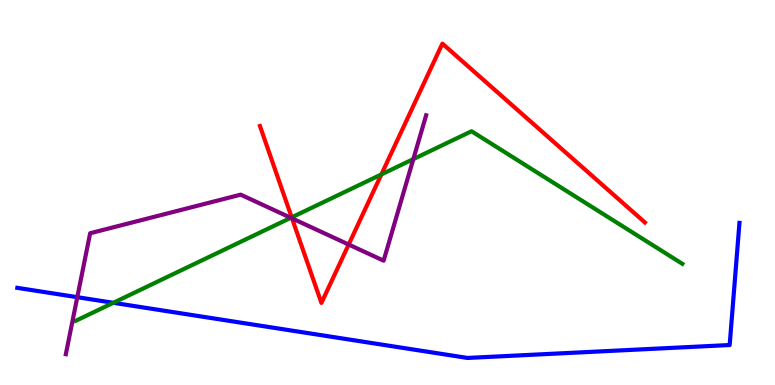[{'lines': ['blue', 'red'], 'intersections': []}, {'lines': ['green', 'red'], 'intersections': [{'x': 3.76, 'y': 4.35}, {'x': 4.92, 'y': 5.47}]}, {'lines': ['purple', 'red'], 'intersections': [{'x': 3.77, 'y': 4.33}, {'x': 4.5, 'y': 3.65}]}, {'lines': ['blue', 'green'], 'intersections': [{'x': 1.46, 'y': 2.14}]}, {'lines': ['blue', 'purple'], 'intersections': [{'x': 0.997, 'y': 2.28}]}, {'lines': ['green', 'purple'], 'intersections': [{'x': 3.75, 'y': 4.34}, {'x': 5.33, 'y': 5.87}]}]